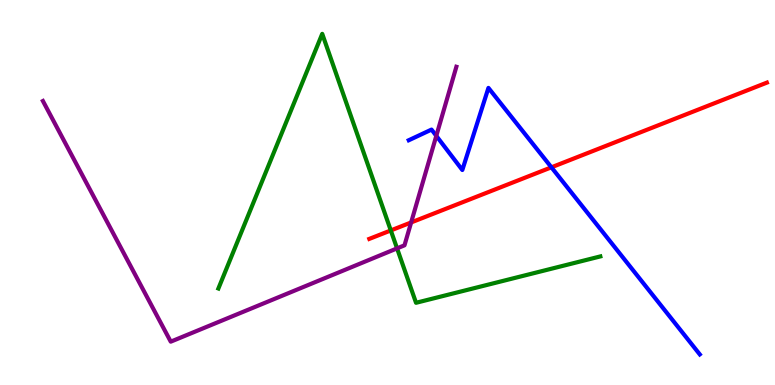[{'lines': ['blue', 'red'], 'intersections': [{'x': 7.12, 'y': 5.65}]}, {'lines': ['green', 'red'], 'intersections': [{'x': 5.04, 'y': 4.01}]}, {'lines': ['purple', 'red'], 'intersections': [{'x': 5.31, 'y': 4.22}]}, {'lines': ['blue', 'green'], 'intersections': []}, {'lines': ['blue', 'purple'], 'intersections': [{'x': 5.63, 'y': 6.47}]}, {'lines': ['green', 'purple'], 'intersections': [{'x': 5.12, 'y': 3.55}]}]